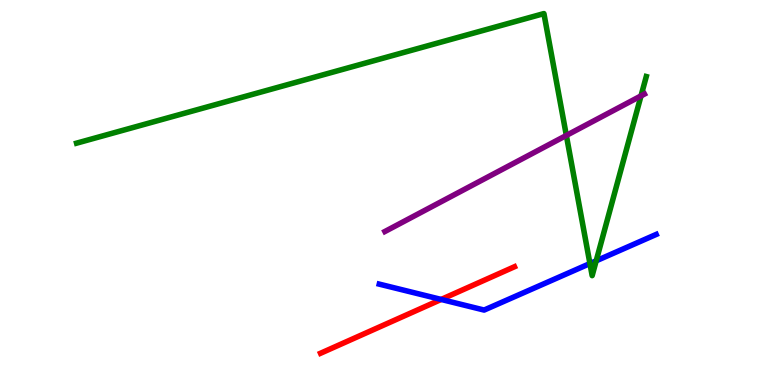[{'lines': ['blue', 'red'], 'intersections': [{'x': 5.69, 'y': 2.22}]}, {'lines': ['green', 'red'], 'intersections': []}, {'lines': ['purple', 'red'], 'intersections': []}, {'lines': ['blue', 'green'], 'intersections': [{'x': 7.61, 'y': 3.15}, {'x': 7.69, 'y': 3.23}]}, {'lines': ['blue', 'purple'], 'intersections': []}, {'lines': ['green', 'purple'], 'intersections': [{'x': 7.31, 'y': 6.48}, {'x': 8.27, 'y': 7.51}]}]